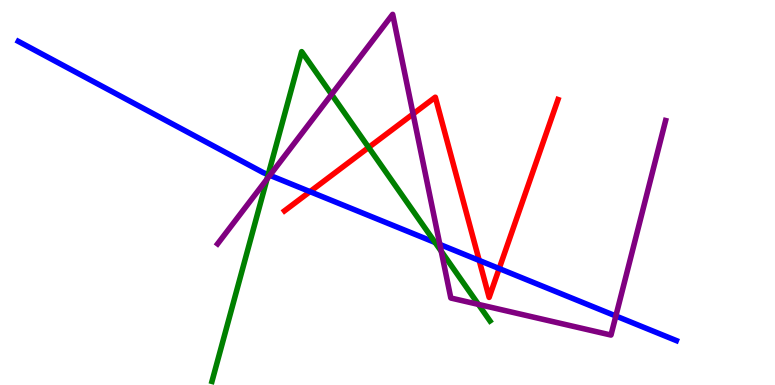[{'lines': ['blue', 'red'], 'intersections': [{'x': 4.0, 'y': 5.02}, {'x': 6.18, 'y': 3.24}, {'x': 6.44, 'y': 3.02}]}, {'lines': ['green', 'red'], 'intersections': [{'x': 4.76, 'y': 6.17}]}, {'lines': ['purple', 'red'], 'intersections': [{'x': 5.33, 'y': 7.04}]}, {'lines': ['blue', 'green'], 'intersections': [{'x': 3.46, 'y': 5.46}, {'x': 5.61, 'y': 3.7}]}, {'lines': ['blue', 'purple'], 'intersections': [{'x': 3.48, 'y': 5.45}, {'x': 5.68, 'y': 3.65}, {'x': 7.95, 'y': 1.79}]}, {'lines': ['green', 'purple'], 'intersections': [{'x': 3.44, 'y': 5.35}, {'x': 4.28, 'y': 7.55}, {'x': 5.69, 'y': 3.47}, {'x': 6.17, 'y': 2.09}]}]